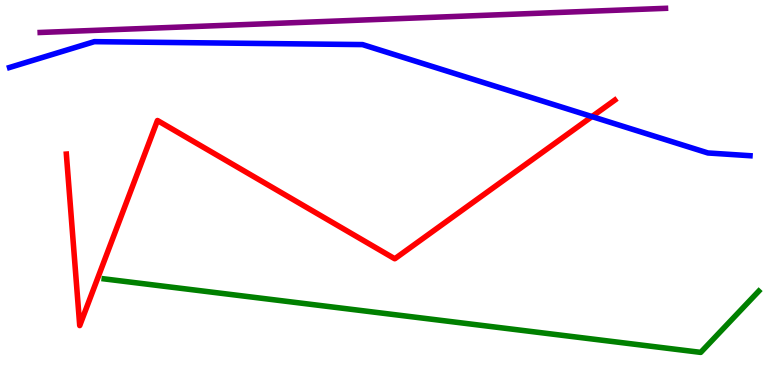[{'lines': ['blue', 'red'], 'intersections': [{'x': 7.64, 'y': 6.97}]}, {'lines': ['green', 'red'], 'intersections': []}, {'lines': ['purple', 'red'], 'intersections': []}, {'lines': ['blue', 'green'], 'intersections': []}, {'lines': ['blue', 'purple'], 'intersections': []}, {'lines': ['green', 'purple'], 'intersections': []}]